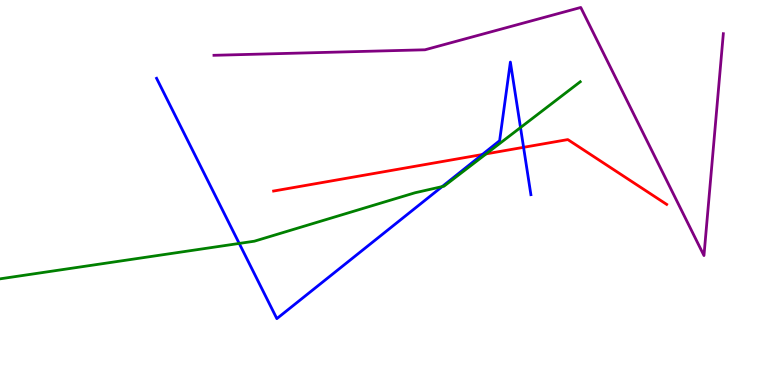[{'lines': ['blue', 'red'], 'intersections': [{'x': 6.22, 'y': 5.99}, {'x': 6.76, 'y': 6.17}]}, {'lines': ['green', 'red'], 'intersections': [{'x': 6.27, 'y': 6.0}]}, {'lines': ['purple', 'red'], 'intersections': []}, {'lines': ['blue', 'green'], 'intersections': [{'x': 3.09, 'y': 3.68}, {'x': 5.7, 'y': 5.15}, {'x': 6.72, 'y': 6.69}]}, {'lines': ['blue', 'purple'], 'intersections': []}, {'lines': ['green', 'purple'], 'intersections': []}]